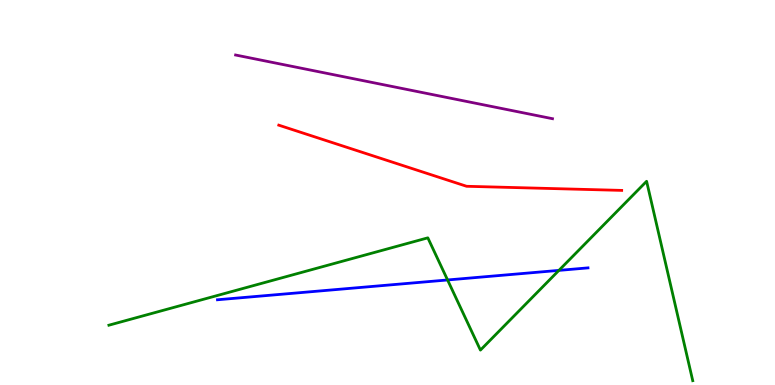[{'lines': ['blue', 'red'], 'intersections': []}, {'lines': ['green', 'red'], 'intersections': []}, {'lines': ['purple', 'red'], 'intersections': []}, {'lines': ['blue', 'green'], 'intersections': [{'x': 5.78, 'y': 2.73}, {'x': 7.21, 'y': 2.98}]}, {'lines': ['blue', 'purple'], 'intersections': []}, {'lines': ['green', 'purple'], 'intersections': []}]